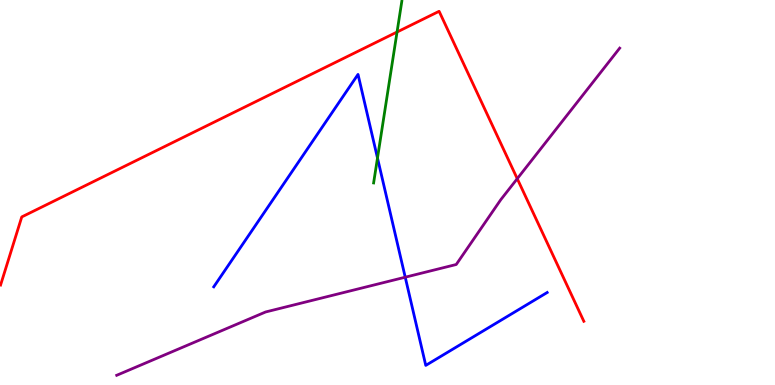[{'lines': ['blue', 'red'], 'intersections': []}, {'lines': ['green', 'red'], 'intersections': [{'x': 5.12, 'y': 9.17}]}, {'lines': ['purple', 'red'], 'intersections': [{'x': 6.67, 'y': 5.36}]}, {'lines': ['blue', 'green'], 'intersections': [{'x': 4.87, 'y': 5.9}]}, {'lines': ['blue', 'purple'], 'intersections': [{'x': 5.23, 'y': 2.8}]}, {'lines': ['green', 'purple'], 'intersections': []}]